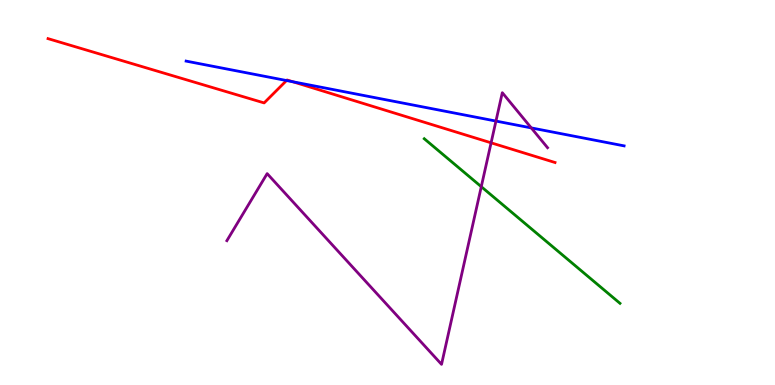[{'lines': ['blue', 'red'], 'intersections': [{'x': 3.7, 'y': 7.91}, {'x': 3.78, 'y': 7.88}]}, {'lines': ['green', 'red'], 'intersections': []}, {'lines': ['purple', 'red'], 'intersections': [{'x': 6.34, 'y': 6.29}]}, {'lines': ['blue', 'green'], 'intersections': []}, {'lines': ['blue', 'purple'], 'intersections': [{'x': 6.4, 'y': 6.86}, {'x': 6.86, 'y': 6.68}]}, {'lines': ['green', 'purple'], 'intersections': [{'x': 6.21, 'y': 5.15}]}]